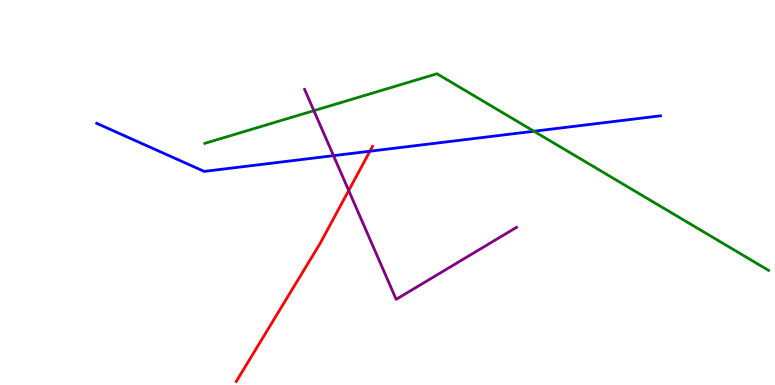[{'lines': ['blue', 'red'], 'intersections': [{'x': 4.77, 'y': 6.07}]}, {'lines': ['green', 'red'], 'intersections': []}, {'lines': ['purple', 'red'], 'intersections': [{'x': 4.5, 'y': 5.05}]}, {'lines': ['blue', 'green'], 'intersections': [{'x': 6.89, 'y': 6.59}]}, {'lines': ['blue', 'purple'], 'intersections': [{'x': 4.3, 'y': 5.96}]}, {'lines': ['green', 'purple'], 'intersections': [{'x': 4.05, 'y': 7.13}]}]